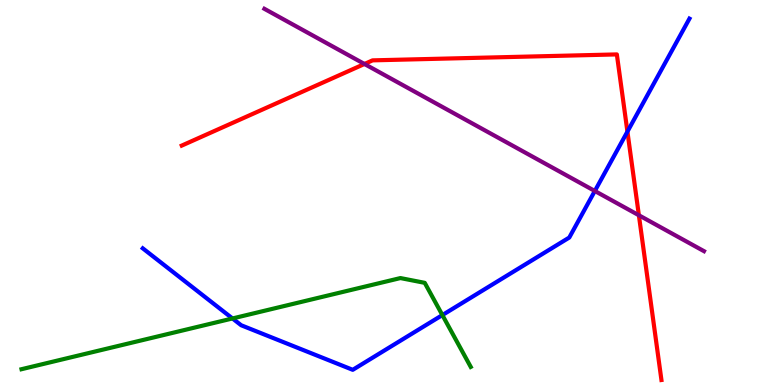[{'lines': ['blue', 'red'], 'intersections': [{'x': 8.1, 'y': 6.58}]}, {'lines': ['green', 'red'], 'intersections': []}, {'lines': ['purple', 'red'], 'intersections': [{'x': 4.7, 'y': 8.34}, {'x': 8.24, 'y': 4.41}]}, {'lines': ['blue', 'green'], 'intersections': [{'x': 3.0, 'y': 1.73}, {'x': 5.71, 'y': 1.82}]}, {'lines': ['blue', 'purple'], 'intersections': [{'x': 7.68, 'y': 5.04}]}, {'lines': ['green', 'purple'], 'intersections': []}]